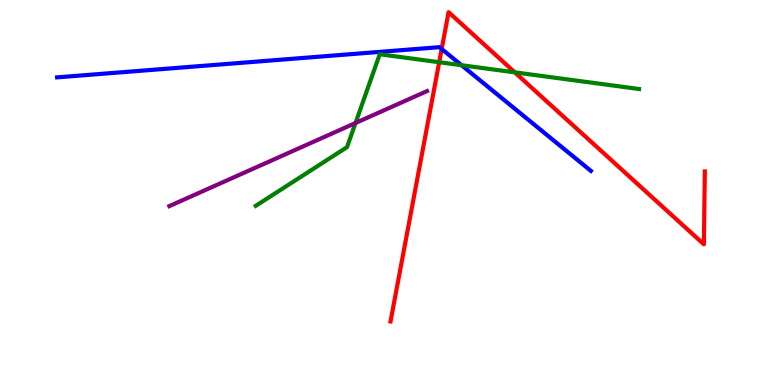[{'lines': ['blue', 'red'], 'intersections': [{'x': 5.7, 'y': 8.73}]}, {'lines': ['green', 'red'], 'intersections': [{'x': 5.67, 'y': 8.38}, {'x': 6.64, 'y': 8.12}]}, {'lines': ['purple', 'red'], 'intersections': []}, {'lines': ['blue', 'green'], 'intersections': [{'x': 5.96, 'y': 8.31}]}, {'lines': ['blue', 'purple'], 'intersections': []}, {'lines': ['green', 'purple'], 'intersections': [{'x': 4.59, 'y': 6.8}]}]